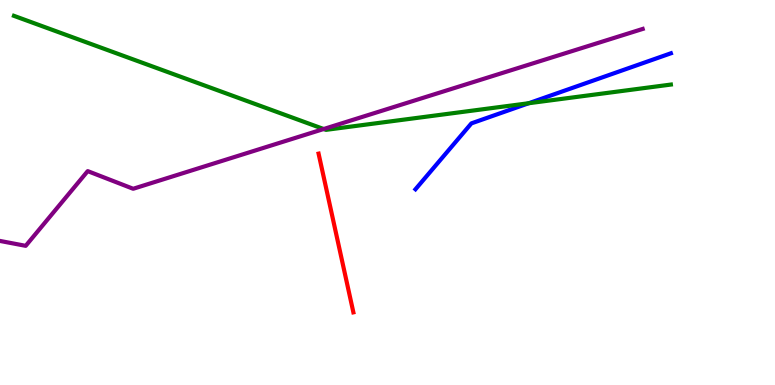[{'lines': ['blue', 'red'], 'intersections': []}, {'lines': ['green', 'red'], 'intersections': []}, {'lines': ['purple', 'red'], 'intersections': []}, {'lines': ['blue', 'green'], 'intersections': [{'x': 6.82, 'y': 7.32}]}, {'lines': ['blue', 'purple'], 'intersections': []}, {'lines': ['green', 'purple'], 'intersections': [{'x': 4.18, 'y': 6.65}]}]